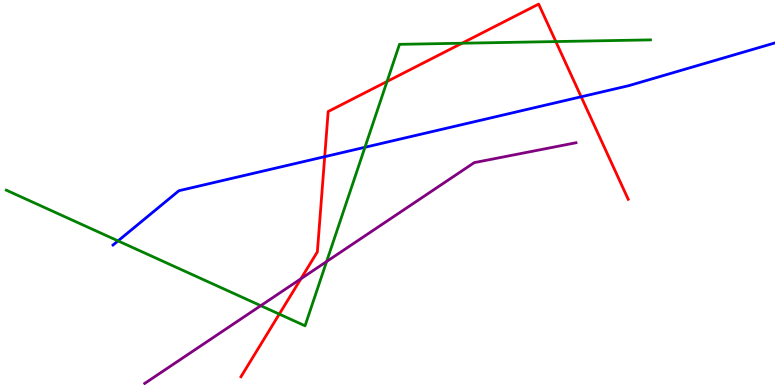[{'lines': ['blue', 'red'], 'intersections': [{'x': 4.19, 'y': 5.93}, {'x': 7.5, 'y': 7.49}]}, {'lines': ['green', 'red'], 'intersections': [{'x': 3.6, 'y': 1.84}, {'x': 4.99, 'y': 7.88}, {'x': 5.96, 'y': 8.88}, {'x': 7.17, 'y': 8.92}]}, {'lines': ['purple', 'red'], 'intersections': [{'x': 3.88, 'y': 2.76}]}, {'lines': ['blue', 'green'], 'intersections': [{'x': 1.52, 'y': 3.74}, {'x': 4.71, 'y': 6.17}]}, {'lines': ['blue', 'purple'], 'intersections': []}, {'lines': ['green', 'purple'], 'intersections': [{'x': 3.36, 'y': 2.06}, {'x': 4.21, 'y': 3.21}]}]